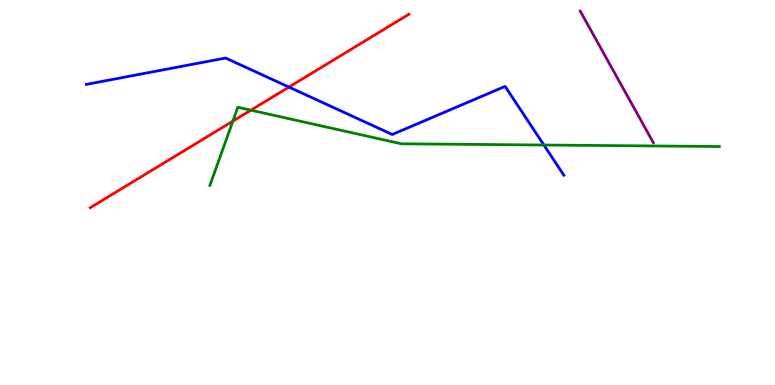[{'lines': ['blue', 'red'], 'intersections': [{'x': 3.73, 'y': 7.74}]}, {'lines': ['green', 'red'], 'intersections': [{'x': 3.0, 'y': 6.85}, {'x': 3.24, 'y': 7.14}]}, {'lines': ['purple', 'red'], 'intersections': []}, {'lines': ['blue', 'green'], 'intersections': [{'x': 7.02, 'y': 6.23}]}, {'lines': ['blue', 'purple'], 'intersections': []}, {'lines': ['green', 'purple'], 'intersections': []}]